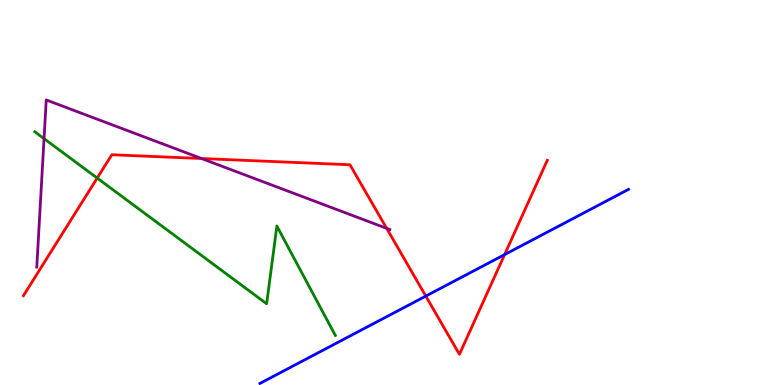[{'lines': ['blue', 'red'], 'intersections': [{'x': 5.49, 'y': 2.31}, {'x': 6.51, 'y': 3.39}]}, {'lines': ['green', 'red'], 'intersections': [{'x': 1.25, 'y': 5.37}]}, {'lines': ['purple', 'red'], 'intersections': [{'x': 2.6, 'y': 5.88}, {'x': 4.99, 'y': 4.07}]}, {'lines': ['blue', 'green'], 'intersections': []}, {'lines': ['blue', 'purple'], 'intersections': []}, {'lines': ['green', 'purple'], 'intersections': [{'x': 0.568, 'y': 6.4}]}]